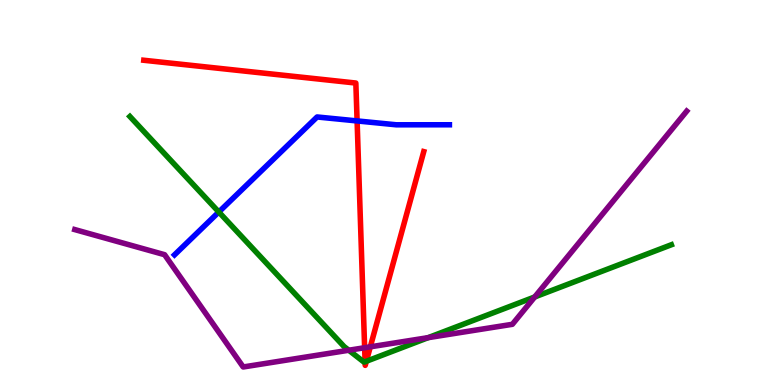[{'lines': ['blue', 'red'], 'intersections': [{'x': 4.61, 'y': 6.86}]}, {'lines': ['green', 'red'], 'intersections': [{'x': 4.71, 'y': 0.604}, {'x': 4.73, 'y': 0.616}]}, {'lines': ['purple', 'red'], 'intersections': [{'x': 4.71, 'y': 0.968}, {'x': 4.78, 'y': 0.992}]}, {'lines': ['blue', 'green'], 'intersections': [{'x': 2.82, 'y': 4.49}]}, {'lines': ['blue', 'purple'], 'intersections': []}, {'lines': ['green', 'purple'], 'intersections': [{'x': 4.5, 'y': 0.903}, {'x': 5.52, 'y': 1.23}, {'x': 6.9, 'y': 2.29}]}]